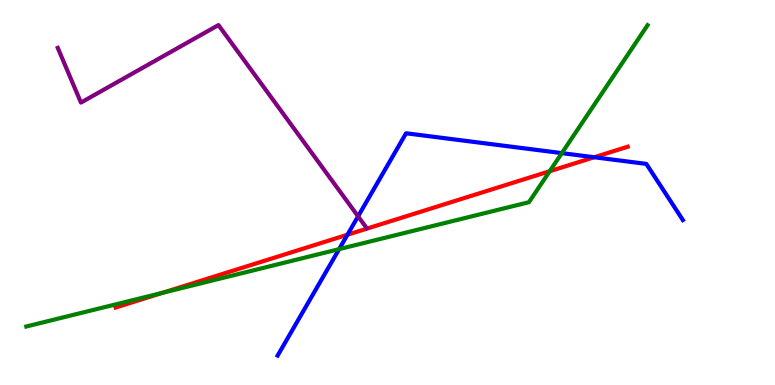[{'lines': ['blue', 'red'], 'intersections': [{'x': 4.48, 'y': 3.9}, {'x': 7.67, 'y': 5.92}]}, {'lines': ['green', 'red'], 'intersections': [{'x': 2.1, 'y': 2.39}, {'x': 7.09, 'y': 5.55}]}, {'lines': ['purple', 'red'], 'intersections': []}, {'lines': ['blue', 'green'], 'intersections': [{'x': 4.38, 'y': 3.53}, {'x': 7.25, 'y': 6.02}]}, {'lines': ['blue', 'purple'], 'intersections': [{'x': 4.62, 'y': 4.38}]}, {'lines': ['green', 'purple'], 'intersections': []}]